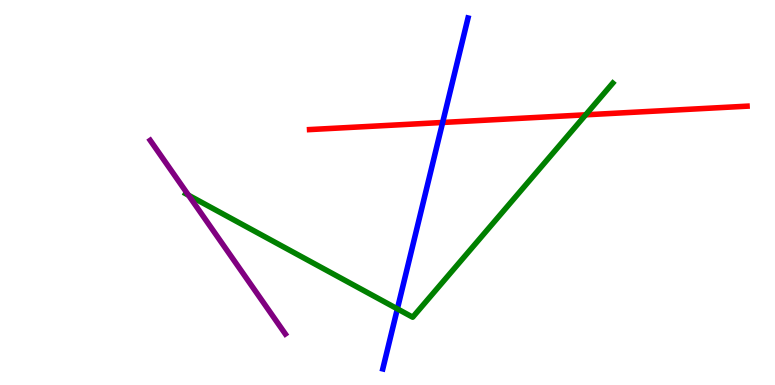[{'lines': ['blue', 'red'], 'intersections': [{'x': 5.71, 'y': 6.82}]}, {'lines': ['green', 'red'], 'intersections': [{'x': 7.56, 'y': 7.02}]}, {'lines': ['purple', 'red'], 'intersections': []}, {'lines': ['blue', 'green'], 'intersections': [{'x': 5.13, 'y': 1.98}]}, {'lines': ['blue', 'purple'], 'intersections': []}, {'lines': ['green', 'purple'], 'intersections': [{'x': 2.43, 'y': 4.93}]}]